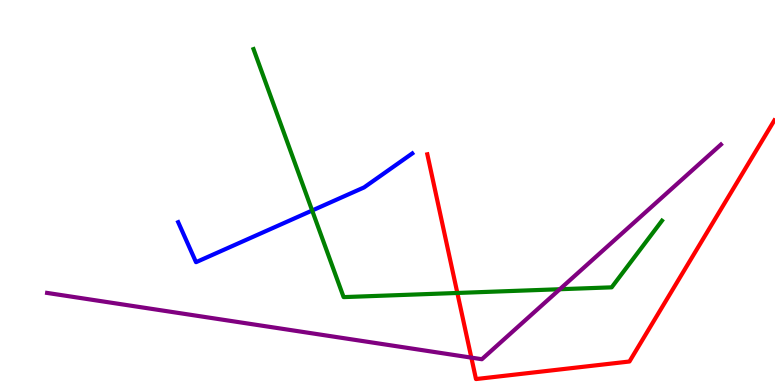[{'lines': ['blue', 'red'], 'intersections': []}, {'lines': ['green', 'red'], 'intersections': [{'x': 5.9, 'y': 2.39}]}, {'lines': ['purple', 'red'], 'intersections': [{'x': 6.08, 'y': 0.711}]}, {'lines': ['blue', 'green'], 'intersections': [{'x': 4.03, 'y': 4.53}]}, {'lines': ['blue', 'purple'], 'intersections': []}, {'lines': ['green', 'purple'], 'intersections': [{'x': 7.22, 'y': 2.49}]}]